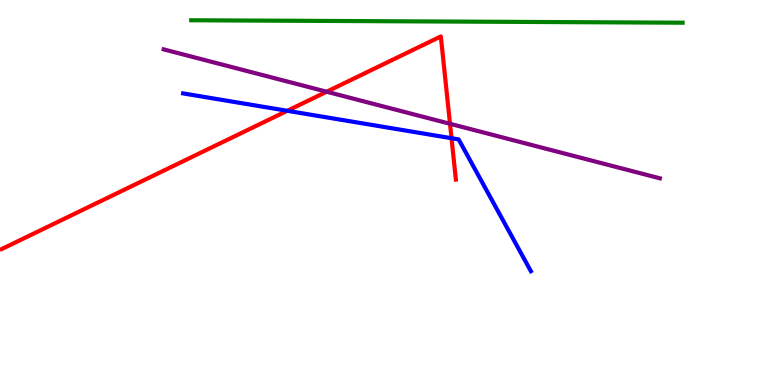[{'lines': ['blue', 'red'], 'intersections': [{'x': 3.71, 'y': 7.12}, {'x': 5.83, 'y': 6.41}]}, {'lines': ['green', 'red'], 'intersections': []}, {'lines': ['purple', 'red'], 'intersections': [{'x': 4.21, 'y': 7.62}, {'x': 5.81, 'y': 6.78}]}, {'lines': ['blue', 'green'], 'intersections': []}, {'lines': ['blue', 'purple'], 'intersections': []}, {'lines': ['green', 'purple'], 'intersections': []}]